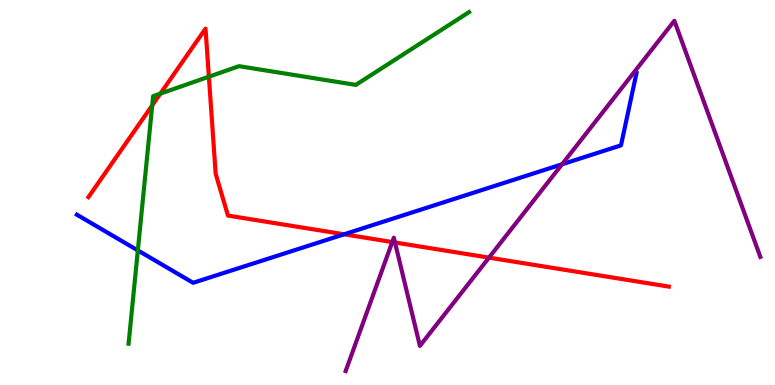[{'lines': ['blue', 'red'], 'intersections': [{'x': 4.44, 'y': 3.91}]}, {'lines': ['green', 'red'], 'intersections': [{'x': 1.96, 'y': 7.26}, {'x': 2.07, 'y': 7.57}, {'x': 2.7, 'y': 8.01}]}, {'lines': ['purple', 'red'], 'intersections': [{'x': 5.06, 'y': 3.71}, {'x': 5.1, 'y': 3.7}, {'x': 6.31, 'y': 3.31}]}, {'lines': ['blue', 'green'], 'intersections': [{'x': 1.78, 'y': 3.5}]}, {'lines': ['blue', 'purple'], 'intersections': [{'x': 7.25, 'y': 5.73}]}, {'lines': ['green', 'purple'], 'intersections': []}]